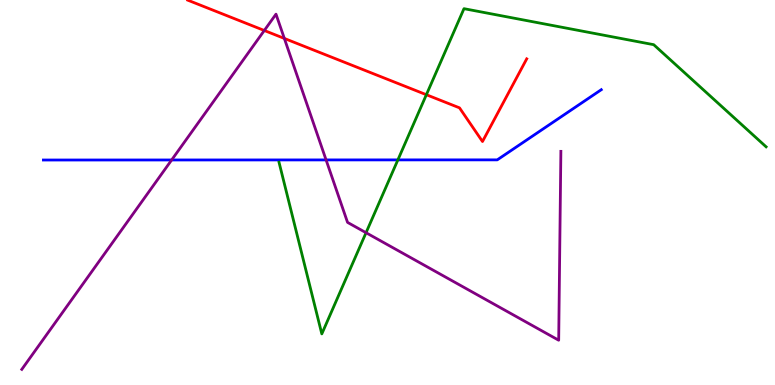[{'lines': ['blue', 'red'], 'intersections': []}, {'lines': ['green', 'red'], 'intersections': [{'x': 5.5, 'y': 7.54}]}, {'lines': ['purple', 'red'], 'intersections': [{'x': 3.41, 'y': 9.21}, {'x': 3.67, 'y': 9.0}]}, {'lines': ['blue', 'green'], 'intersections': [{'x': 5.13, 'y': 5.85}]}, {'lines': ['blue', 'purple'], 'intersections': [{'x': 2.21, 'y': 5.84}, {'x': 4.21, 'y': 5.85}]}, {'lines': ['green', 'purple'], 'intersections': [{'x': 4.72, 'y': 3.96}]}]